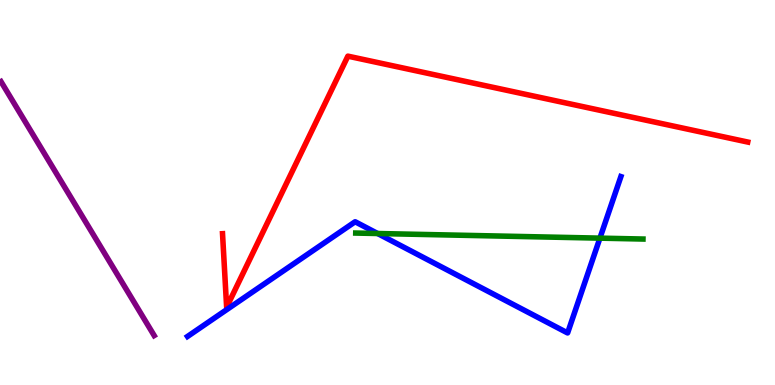[{'lines': ['blue', 'red'], 'intersections': []}, {'lines': ['green', 'red'], 'intersections': []}, {'lines': ['purple', 'red'], 'intersections': []}, {'lines': ['blue', 'green'], 'intersections': [{'x': 4.87, 'y': 3.93}, {'x': 7.74, 'y': 3.81}]}, {'lines': ['blue', 'purple'], 'intersections': []}, {'lines': ['green', 'purple'], 'intersections': []}]